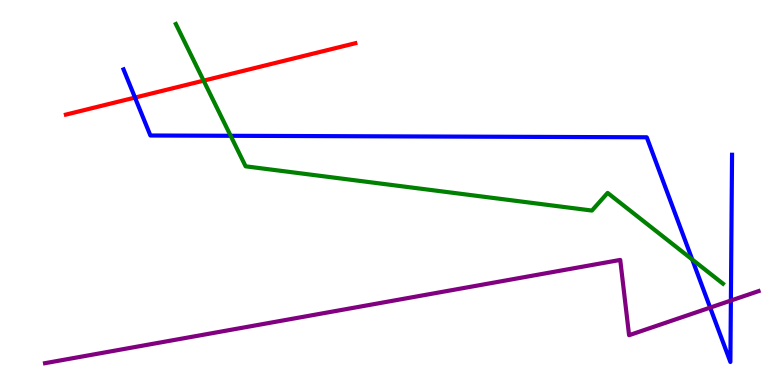[{'lines': ['blue', 'red'], 'intersections': [{'x': 1.74, 'y': 7.47}]}, {'lines': ['green', 'red'], 'intersections': [{'x': 2.63, 'y': 7.91}]}, {'lines': ['purple', 'red'], 'intersections': []}, {'lines': ['blue', 'green'], 'intersections': [{'x': 2.98, 'y': 6.47}, {'x': 8.93, 'y': 3.26}]}, {'lines': ['blue', 'purple'], 'intersections': [{'x': 9.16, 'y': 2.01}, {'x': 9.43, 'y': 2.19}]}, {'lines': ['green', 'purple'], 'intersections': []}]